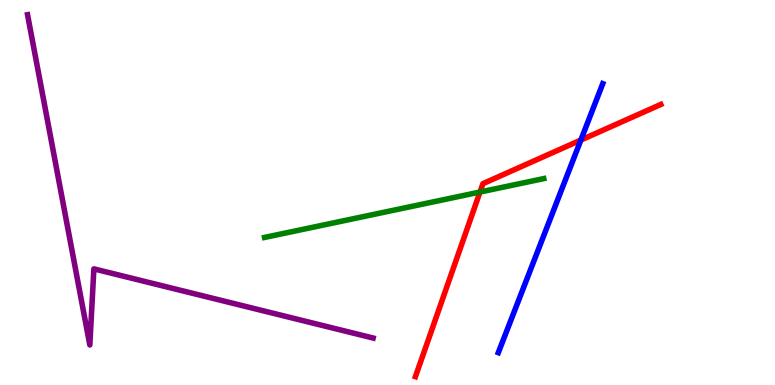[{'lines': ['blue', 'red'], 'intersections': [{'x': 7.49, 'y': 6.36}]}, {'lines': ['green', 'red'], 'intersections': [{'x': 6.19, 'y': 5.01}]}, {'lines': ['purple', 'red'], 'intersections': []}, {'lines': ['blue', 'green'], 'intersections': []}, {'lines': ['blue', 'purple'], 'intersections': []}, {'lines': ['green', 'purple'], 'intersections': []}]